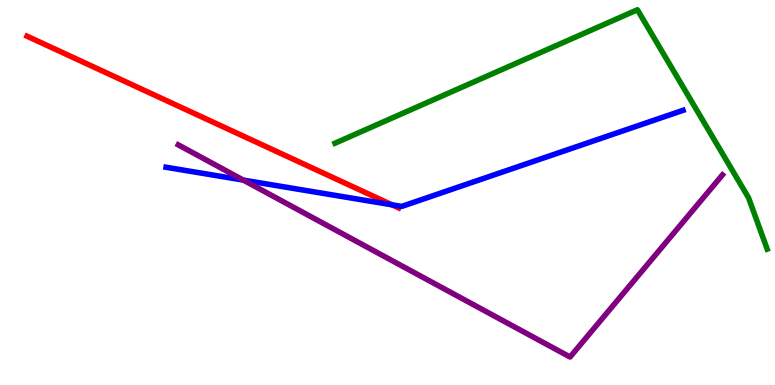[{'lines': ['blue', 'red'], 'intersections': [{'x': 5.06, 'y': 4.68}]}, {'lines': ['green', 'red'], 'intersections': []}, {'lines': ['purple', 'red'], 'intersections': []}, {'lines': ['blue', 'green'], 'intersections': []}, {'lines': ['blue', 'purple'], 'intersections': [{'x': 3.14, 'y': 5.32}]}, {'lines': ['green', 'purple'], 'intersections': []}]